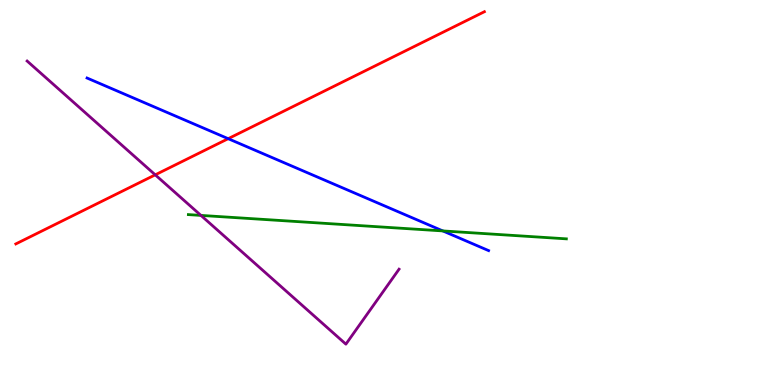[{'lines': ['blue', 'red'], 'intersections': [{'x': 2.94, 'y': 6.4}]}, {'lines': ['green', 'red'], 'intersections': []}, {'lines': ['purple', 'red'], 'intersections': [{'x': 2.0, 'y': 5.46}]}, {'lines': ['blue', 'green'], 'intersections': [{'x': 5.71, 'y': 4.0}]}, {'lines': ['blue', 'purple'], 'intersections': []}, {'lines': ['green', 'purple'], 'intersections': [{'x': 2.59, 'y': 4.41}]}]